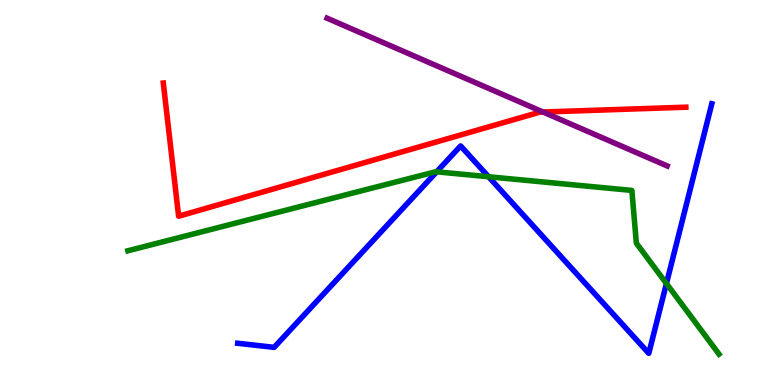[{'lines': ['blue', 'red'], 'intersections': []}, {'lines': ['green', 'red'], 'intersections': []}, {'lines': ['purple', 'red'], 'intersections': [{'x': 7.01, 'y': 7.09}]}, {'lines': ['blue', 'green'], 'intersections': [{'x': 5.63, 'y': 5.54}, {'x': 6.3, 'y': 5.41}, {'x': 8.6, 'y': 2.64}]}, {'lines': ['blue', 'purple'], 'intersections': []}, {'lines': ['green', 'purple'], 'intersections': []}]